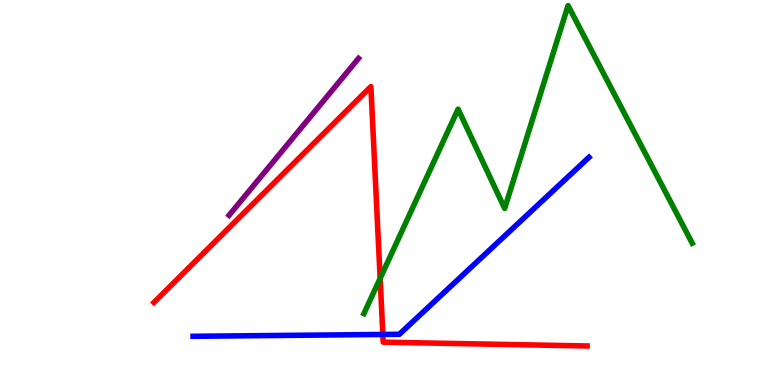[{'lines': ['blue', 'red'], 'intersections': [{'x': 4.94, 'y': 1.31}]}, {'lines': ['green', 'red'], 'intersections': [{'x': 4.91, 'y': 2.77}]}, {'lines': ['purple', 'red'], 'intersections': []}, {'lines': ['blue', 'green'], 'intersections': []}, {'lines': ['blue', 'purple'], 'intersections': []}, {'lines': ['green', 'purple'], 'intersections': []}]